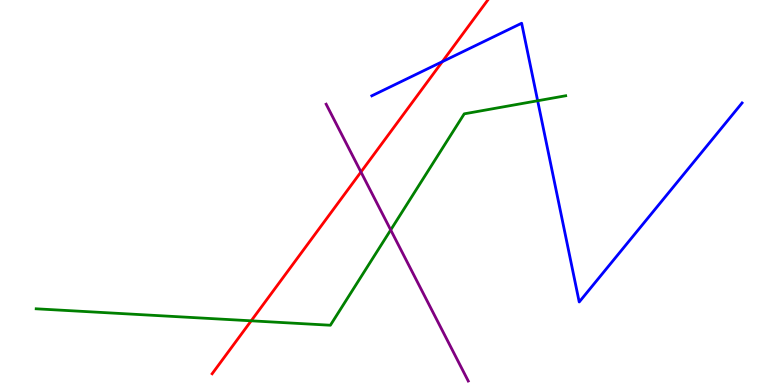[{'lines': ['blue', 'red'], 'intersections': [{'x': 5.71, 'y': 8.4}]}, {'lines': ['green', 'red'], 'intersections': [{'x': 3.24, 'y': 1.67}]}, {'lines': ['purple', 'red'], 'intersections': [{'x': 4.66, 'y': 5.53}]}, {'lines': ['blue', 'green'], 'intersections': [{'x': 6.94, 'y': 7.38}]}, {'lines': ['blue', 'purple'], 'intersections': []}, {'lines': ['green', 'purple'], 'intersections': [{'x': 5.04, 'y': 4.03}]}]